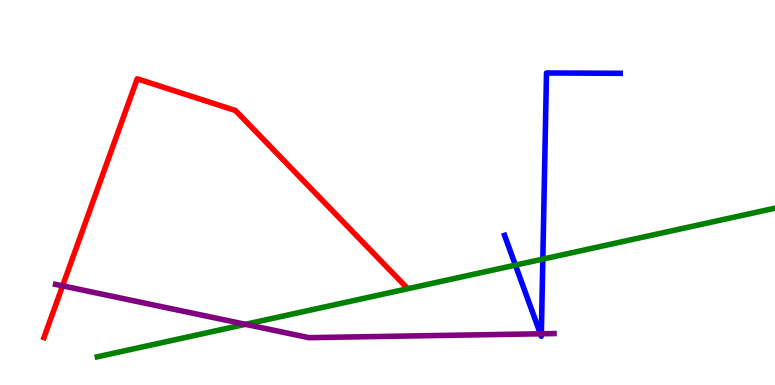[{'lines': ['blue', 'red'], 'intersections': []}, {'lines': ['green', 'red'], 'intersections': []}, {'lines': ['purple', 'red'], 'intersections': [{'x': 0.808, 'y': 2.58}]}, {'lines': ['blue', 'green'], 'intersections': [{'x': 6.65, 'y': 3.11}, {'x': 7.0, 'y': 3.27}]}, {'lines': ['blue', 'purple'], 'intersections': [{'x': 6.97, 'y': 1.33}, {'x': 6.99, 'y': 1.33}]}, {'lines': ['green', 'purple'], 'intersections': [{'x': 3.17, 'y': 1.58}]}]